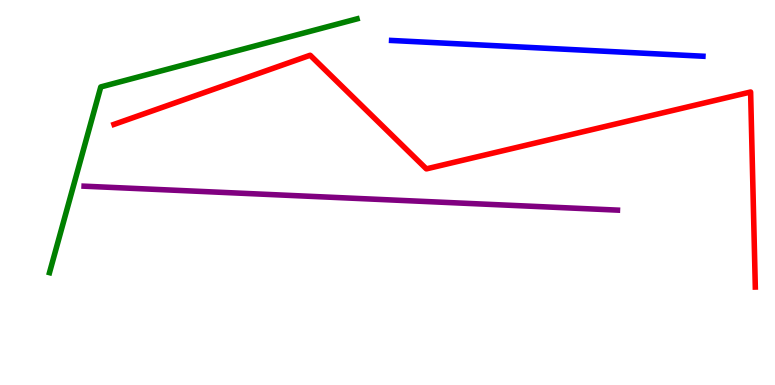[{'lines': ['blue', 'red'], 'intersections': []}, {'lines': ['green', 'red'], 'intersections': []}, {'lines': ['purple', 'red'], 'intersections': []}, {'lines': ['blue', 'green'], 'intersections': []}, {'lines': ['blue', 'purple'], 'intersections': []}, {'lines': ['green', 'purple'], 'intersections': []}]